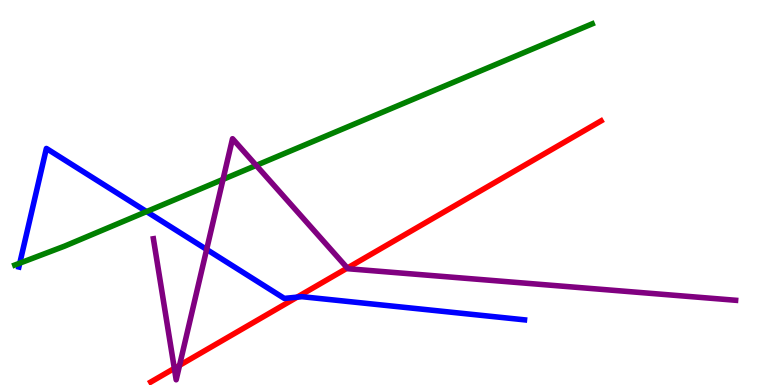[{'lines': ['blue', 'red'], 'intersections': [{'x': 3.83, 'y': 2.28}]}, {'lines': ['green', 'red'], 'intersections': []}, {'lines': ['purple', 'red'], 'intersections': [{'x': 2.25, 'y': 0.432}, {'x': 2.32, 'y': 0.511}, {'x': 4.48, 'y': 3.04}]}, {'lines': ['blue', 'green'], 'intersections': [{'x': 0.255, 'y': 3.16}, {'x': 1.89, 'y': 4.5}]}, {'lines': ['blue', 'purple'], 'intersections': [{'x': 2.67, 'y': 3.52}]}, {'lines': ['green', 'purple'], 'intersections': [{'x': 2.88, 'y': 5.34}, {'x': 3.31, 'y': 5.7}]}]